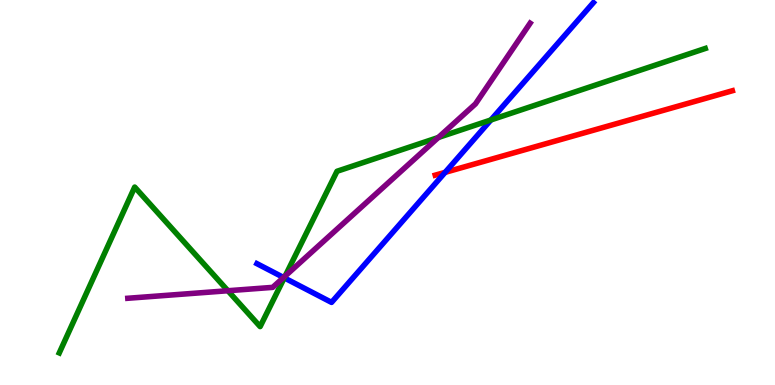[{'lines': ['blue', 'red'], 'intersections': [{'x': 5.74, 'y': 5.52}]}, {'lines': ['green', 'red'], 'intersections': []}, {'lines': ['purple', 'red'], 'intersections': []}, {'lines': ['blue', 'green'], 'intersections': [{'x': 3.67, 'y': 2.78}, {'x': 6.33, 'y': 6.88}]}, {'lines': ['blue', 'purple'], 'intersections': [{'x': 3.66, 'y': 2.79}]}, {'lines': ['green', 'purple'], 'intersections': [{'x': 2.94, 'y': 2.45}, {'x': 3.68, 'y': 2.83}, {'x': 5.66, 'y': 6.43}]}]